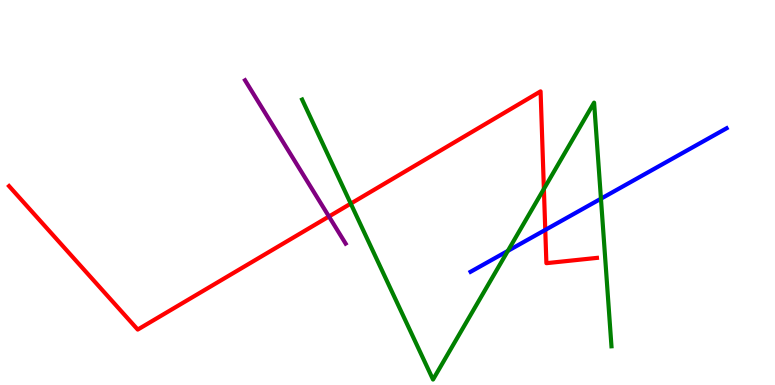[{'lines': ['blue', 'red'], 'intersections': [{'x': 7.04, 'y': 4.03}]}, {'lines': ['green', 'red'], 'intersections': [{'x': 4.53, 'y': 4.71}, {'x': 7.02, 'y': 5.09}]}, {'lines': ['purple', 'red'], 'intersections': [{'x': 4.24, 'y': 4.38}]}, {'lines': ['blue', 'green'], 'intersections': [{'x': 6.55, 'y': 3.48}, {'x': 7.75, 'y': 4.84}]}, {'lines': ['blue', 'purple'], 'intersections': []}, {'lines': ['green', 'purple'], 'intersections': []}]